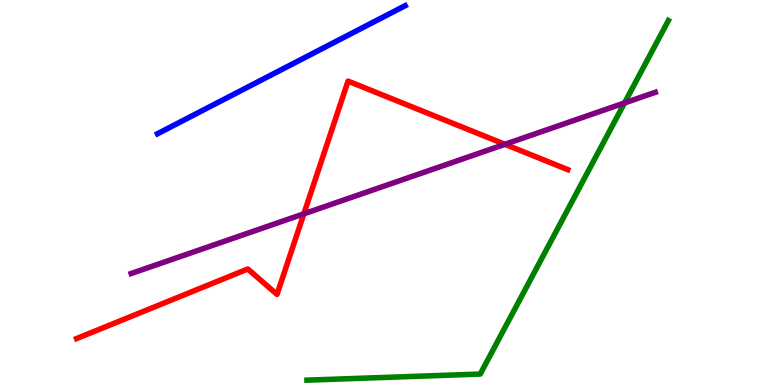[{'lines': ['blue', 'red'], 'intersections': []}, {'lines': ['green', 'red'], 'intersections': []}, {'lines': ['purple', 'red'], 'intersections': [{'x': 3.92, 'y': 4.45}, {'x': 6.52, 'y': 6.25}]}, {'lines': ['blue', 'green'], 'intersections': []}, {'lines': ['blue', 'purple'], 'intersections': []}, {'lines': ['green', 'purple'], 'intersections': [{'x': 8.06, 'y': 7.33}]}]